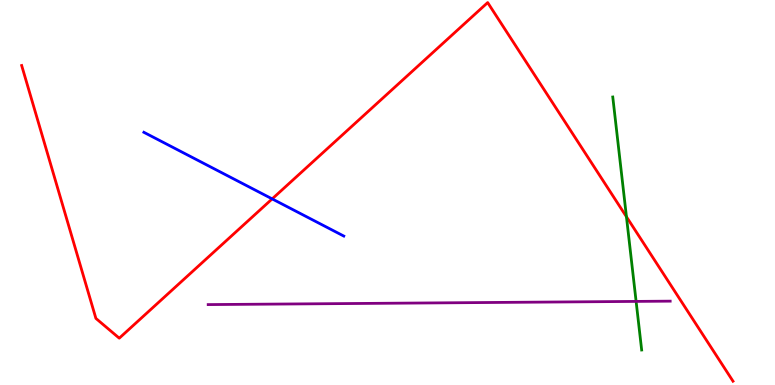[{'lines': ['blue', 'red'], 'intersections': [{'x': 3.51, 'y': 4.83}]}, {'lines': ['green', 'red'], 'intersections': [{'x': 8.08, 'y': 4.37}]}, {'lines': ['purple', 'red'], 'intersections': []}, {'lines': ['blue', 'green'], 'intersections': []}, {'lines': ['blue', 'purple'], 'intersections': []}, {'lines': ['green', 'purple'], 'intersections': [{'x': 8.21, 'y': 2.17}]}]